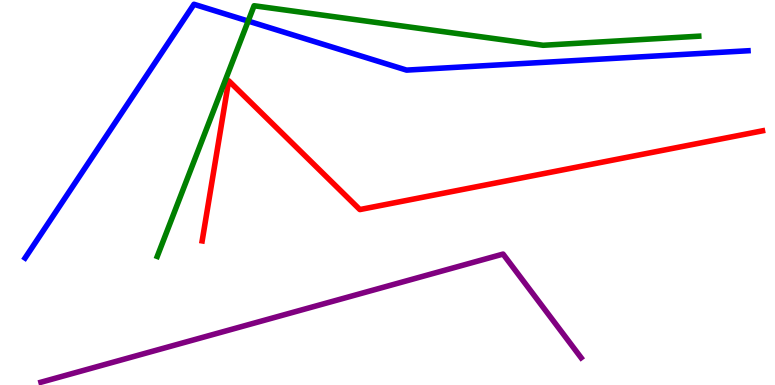[{'lines': ['blue', 'red'], 'intersections': []}, {'lines': ['green', 'red'], 'intersections': []}, {'lines': ['purple', 'red'], 'intersections': []}, {'lines': ['blue', 'green'], 'intersections': [{'x': 3.2, 'y': 9.45}]}, {'lines': ['blue', 'purple'], 'intersections': []}, {'lines': ['green', 'purple'], 'intersections': []}]